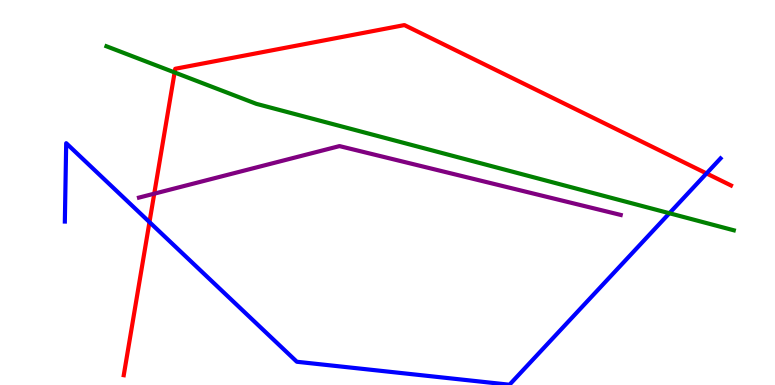[{'lines': ['blue', 'red'], 'intersections': [{'x': 1.93, 'y': 4.23}, {'x': 9.12, 'y': 5.5}]}, {'lines': ['green', 'red'], 'intersections': [{'x': 2.25, 'y': 8.12}]}, {'lines': ['purple', 'red'], 'intersections': [{'x': 1.99, 'y': 4.97}]}, {'lines': ['blue', 'green'], 'intersections': [{'x': 8.64, 'y': 4.46}]}, {'lines': ['blue', 'purple'], 'intersections': []}, {'lines': ['green', 'purple'], 'intersections': []}]